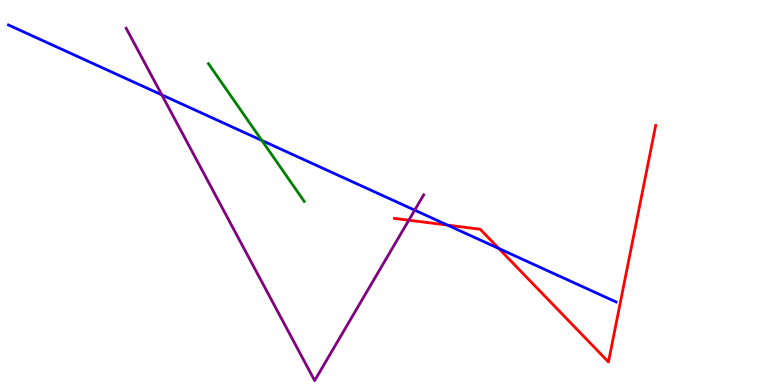[{'lines': ['blue', 'red'], 'intersections': [{'x': 5.77, 'y': 4.15}, {'x': 6.44, 'y': 3.55}]}, {'lines': ['green', 'red'], 'intersections': []}, {'lines': ['purple', 'red'], 'intersections': [{'x': 5.27, 'y': 4.28}]}, {'lines': ['blue', 'green'], 'intersections': [{'x': 3.38, 'y': 6.35}]}, {'lines': ['blue', 'purple'], 'intersections': [{'x': 2.09, 'y': 7.54}, {'x': 5.35, 'y': 4.54}]}, {'lines': ['green', 'purple'], 'intersections': []}]